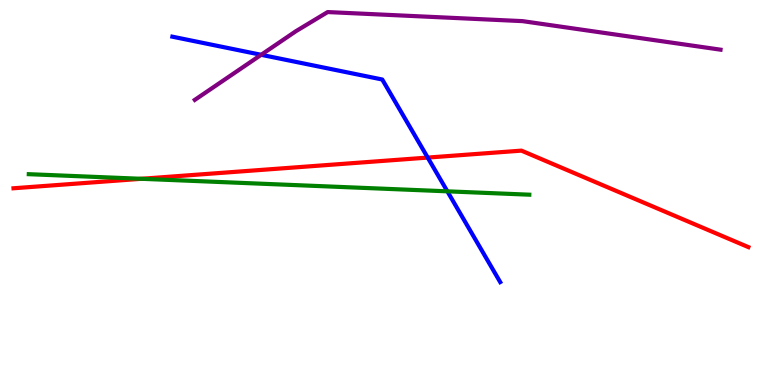[{'lines': ['blue', 'red'], 'intersections': [{'x': 5.52, 'y': 5.91}]}, {'lines': ['green', 'red'], 'intersections': [{'x': 1.82, 'y': 5.36}]}, {'lines': ['purple', 'red'], 'intersections': []}, {'lines': ['blue', 'green'], 'intersections': [{'x': 5.77, 'y': 5.03}]}, {'lines': ['blue', 'purple'], 'intersections': [{'x': 3.37, 'y': 8.58}]}, {'lines': ['green', 'purple'], 'intersections': []}]